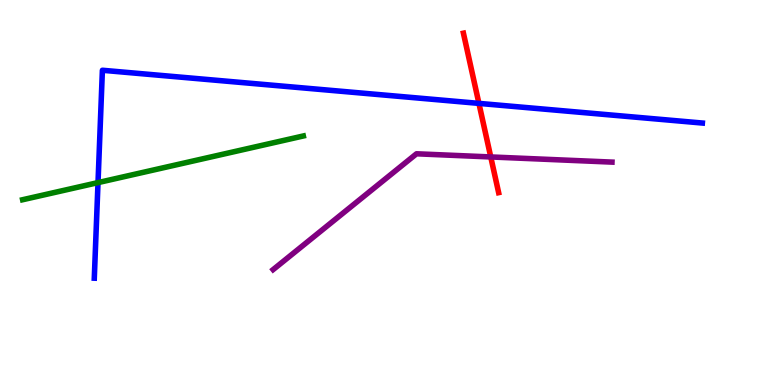[{'lines': ['blue', 'red'], 'intersections': [{'x': 6.18, 'y': 7.31}]}, {'lines': ['green', 'red'], 'intersections': []}, {'lines': ['purple', 'red'], 'intersections': [{'x': 6.33, 'y': 5.92}]}, {'lines': ['blue', 'green'], 'intersections': [{'x': 1.26, 'y': 5.26}]}, {'lines': ['blue', 'purple'], 'intersections': []}, {'lines': ['green', 'purple'], 'intersections': []}]